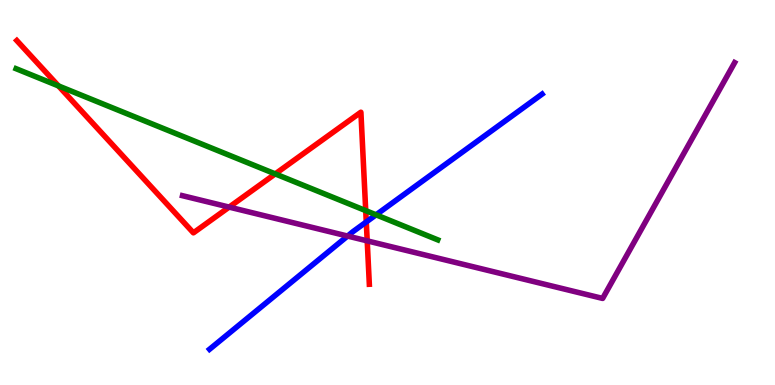[{'lines': ['blue', 'red'], 'intersections': [{'x': 4.73, 'y': 4.24}]}, {'lines': ['green', 'red'], 'intersections': [{'x': 0.754, 'y': 7.77}, {'x': 3.55, 'y': 5.48}, {'x': 4.72, 'y': 4.53}]}, {'lines': ['purple', 'red'], 'intersections': [{'x': 2.96, 'y': 4.62}, {'x': 4.74, 'y': 3.74}]}, {'lines': ['blue', 'green'], 'intersections': [{'x': 4.85, 'y': 4.42}]}, {'lines': ['blue', 'purple'], 'intersections': [{'x': 4.48, 'y': 3.87}]}, {'lines': ['green', 'purple'], 'intersections': []}]